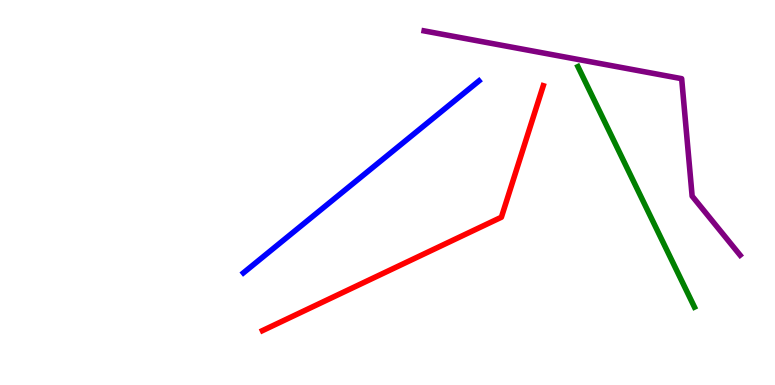[{'lines': ['blue', 'red'], 'intersections': []}, {'lines': ['green', 'red'], 'intersections': []}, {'lines': ['purple', 'red'], 'intersections': []}, {'lines': ['blue', 'green'], 'intersections': []}, {'lines': ['blue', 'purple'], 'intersections': []}, {'lines': ['green', 'purple'], 'intersections': []}]